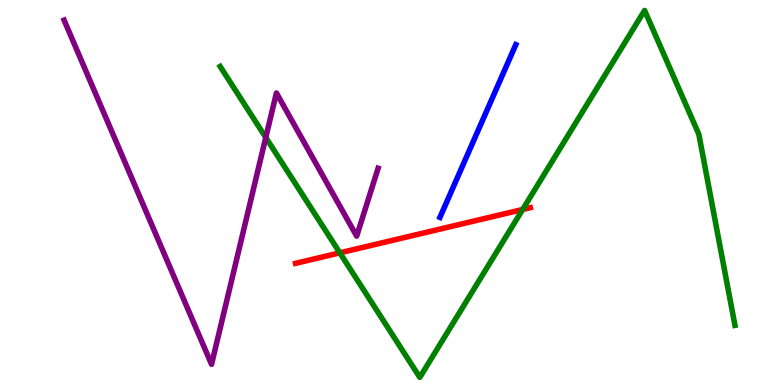[{'lines': ['blue', 'red'], 'intersections': []}, {'lines': ['green', 'red'], 'intersections': [{'x': 4.39, 'y': 3.43}, {'x': 6.74, 'y': 4.56}]}, {'lines': ['purple', 'red'], 'intersections': []}, {'lines': ['blue', 'green'], 'intersections': []}, {'lines': ['blue', 'purple'], 'intersections': []}, {'lines': ['green', 'purple'], 'intersections': [{'x': 3.43, 'y': 6.43}]}]